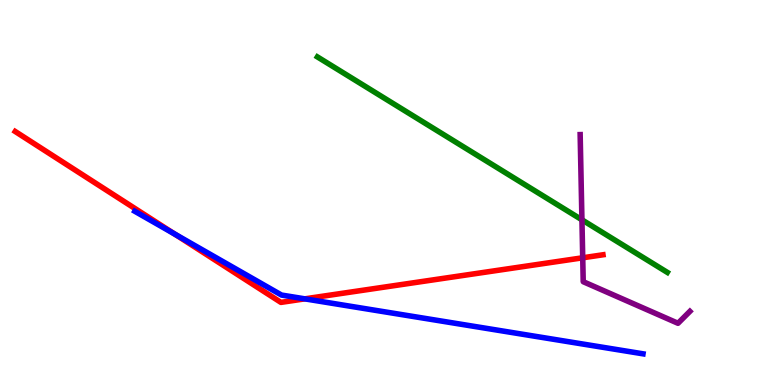[{'lines': ['blue', 'red'], 'intersections': [{'x': 2.25, 'y': 3.92}, {'x': 3.93, 'y': 2.24}]}, {'lines': ['green', 'red'], 'intersections': []}, {'lines': ['purple', 'red'], 'intersections': [{'x': 7.52, 'y': 3.3}]}, {'lines': ['blue', 'green'], 'intersections': []}, {'lines': ['blue', 'purple'], 'intersections': []}, {'lines': ['green', 'purple'], 'intersections': [{'x': 7.51, 'y': 4.29}]}]